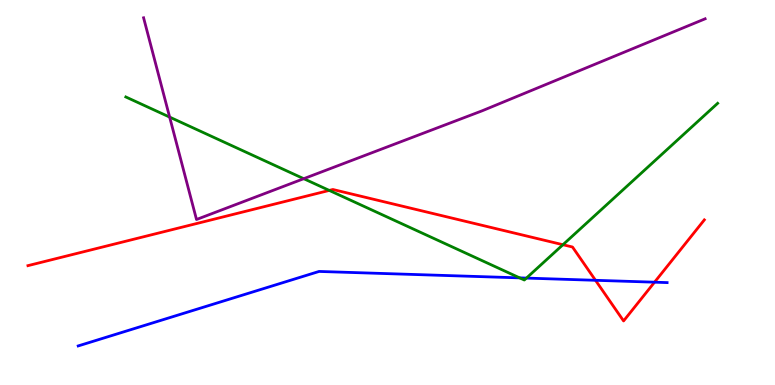[{'lines': ['blue', 'red'], 'intersections': [{'x': 7.68, 'y': 2.72}, {'x': 8.45, 'y': 2.67}]}, {'lines': ['green', 'red'], 'intersections': [{'x': 4.25, 'y': 5.05}, {'x': 7.26, 'y': 3.64}]}, {'lines': ['purple', 'red'], 'intersections': []}, {'lines': ['blue', 'green'], 'intersections': [{'x': 6.71, 'y': 2.78}, {'x': 6.79, 'y': 2.78}]}, {'lines': ['blue', 'purple'], 'intersections': []}, {'lines': ['green', 'purple'], 'intersections': [{'x': 2.19, 'y': 6.96}, {'x': 3.92, 'y': 5.36}]}]